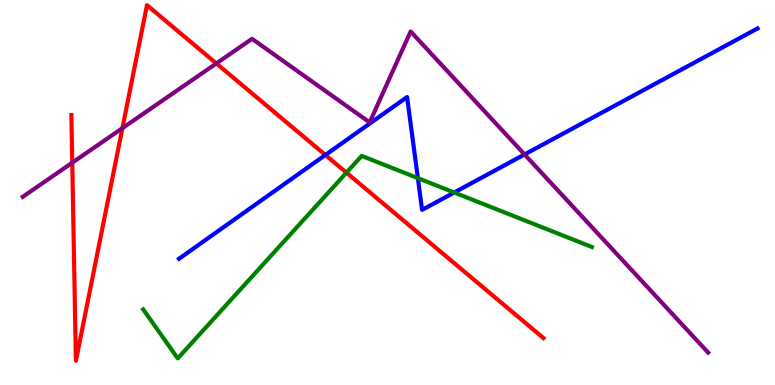[{'lines': ['blue', 'red'], 'intersections': [{'x': 4.2, 'y': 5.97}]}, {'lines': ['green', 'red'], 'intersections': [{'x': 4.47, 'y': 5.52}]}, {'lines': ['purple', 'red'], 'intersections': [{'x': 0.932, 'y': 5.77}, {'x': 1.58, 'y': 6.67}, {'x': 2.79, 'y': 8.35}]}, {'lines': ['blue', 'green'], 'intersections': [{'x': 5.39, 'y': 5.37}, {'x': 5.86, 'y': 5.0}]}, {'lines': ['blue', 'purple'], 'intersections': [{'x': 6.77, 'y': 5.99}]}, {'lines': ['green', 'purple'], 'intersections': []}]